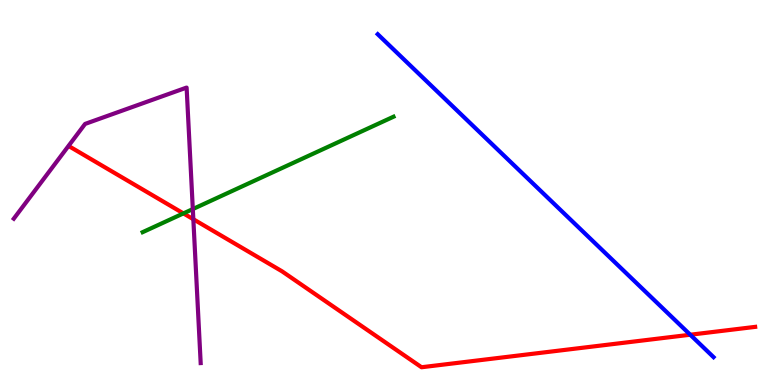[{'lines': ['blue', 'red'], 'intersections': [{'x': 8.91, 'y': 1.31}]}, {'lines': ['green', 'red'], 'intersections': [{'x': 2.37, 'y': 4.46}]}, {'lines': ['purple', 'red'], 'intersections': [{'x': 2.49, 'y': 4.31}]}, {'lines': ['blue', 'green'], 'intersections': []}, {'lines': ['blue', 'purple'], 'intersections': []}, {'lines': ['green', 'purple'], 'intersections': [{'x': 2.49, 'y': 4.57}]}]